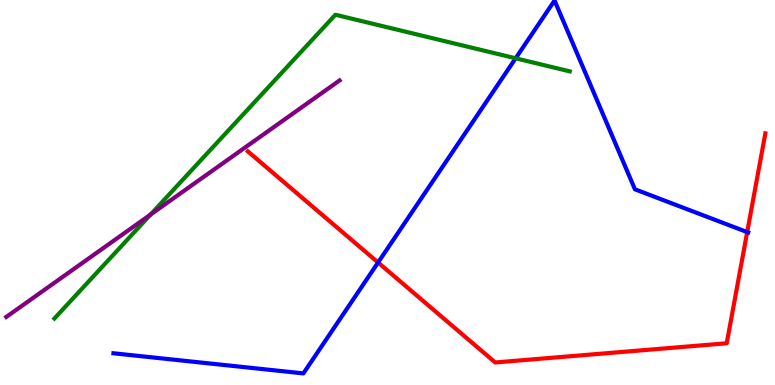[{'lines': ['blue', 'red'], 'intersections': [{'x': 4.88, 'y': 3.18}, {'x': 9.64, 'y': 3.97}]}, {'lines': ['green', 'red'], 'intersections': []}, {'lines': ['purple', 'red'], 'intersections': []}, {'lines': ['blue', 'green'], 'intersections': [{'x': 6.65, 'y': 8.49}]}, {'lines': ['blue', 'purple'], 'intersections': []}, {'lines': ['green', 'purple'], 'intersections': [{'x': 1.94, 'y': 4.43}]}]